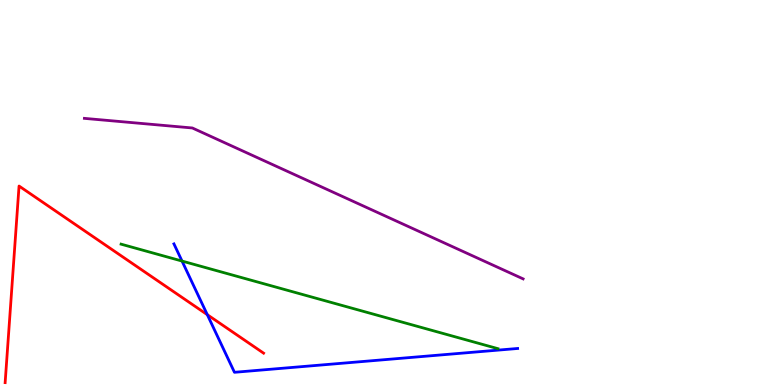[{'lines': ['blue', 'red'], 'intersections': [{'x': 2.67, 'y': 1.83}]}, {'lines': ['green', 'red'], 'intersections': []}, {'lines': ['purple', 'red'], 'intersections': []}, {'lines': ['blue', 'green'], 'intersections': [{'x': 2.35, 'y': 3.22}]}, {'lines': ['blue', 'purple'], 'intersections': []}, {'lines': ['green', 'purple'], 'intersections': []}]